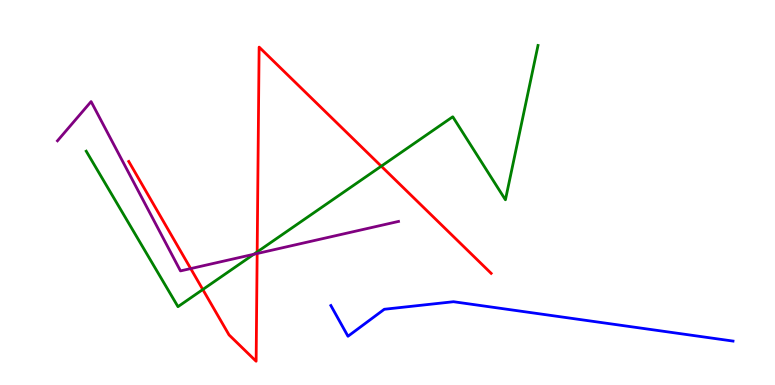[{'lines': ['blue', 'red'], 'intersections': []}, {'lines': ['green', 'red'], 'intersections': [{'x': 2.62, 'y': 2.48}, {'x': 3.32, 'y': 3.46}, {'x': 4.92, 'y': 5.68}]}, {'lines': ['purple', 'red'], 'intersections': [{'x': 2.46, 'y': 3.02}, {'x': 3.32, 'y': 3.42}]}, {'lines': ['blue', 'green'], 'intersections': []}, {'lines': ['blue', 'purple'], 'intersections': []}, {'lines': ['green', 'purple'], 'intersections': [{'x': 3.27, 'y': 3.4}]}]